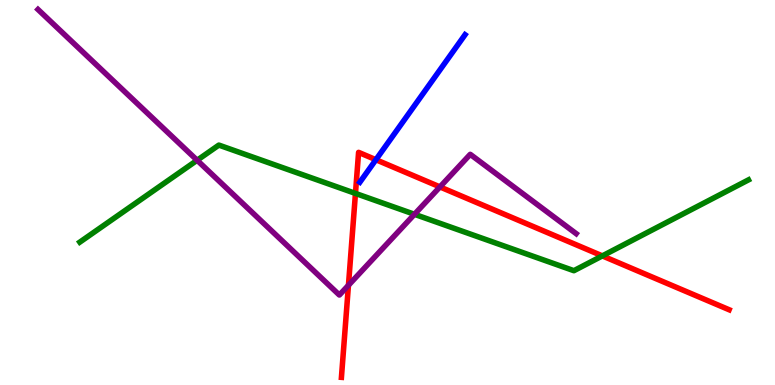[{'lines': ['blue', 'red'], 'intersections': [{'x': 4.85, 'y': 5.85}]}, {'lines': ['green', 'red'], 'intersections': [{'x': 4.59, 'y': 4.98}, {'x': 7.77, 'y': 3.35}]}, {'lines': ['purple', 'red'], 'intersections': [{'x': 4.5, 'y': 2.59}, {'x': 5.68, 'y': 5.15}]}, {'lines': ['blue', 'green'], 'intersections': []}, {'lines': ['blue', 'purple'], 'intersections': []}, {'lines': ['green', 'purple'], 'intersections': [{'x': 2.54, 'y': 5.84}, {'x': 5.35, 'y': 4.43}]}]